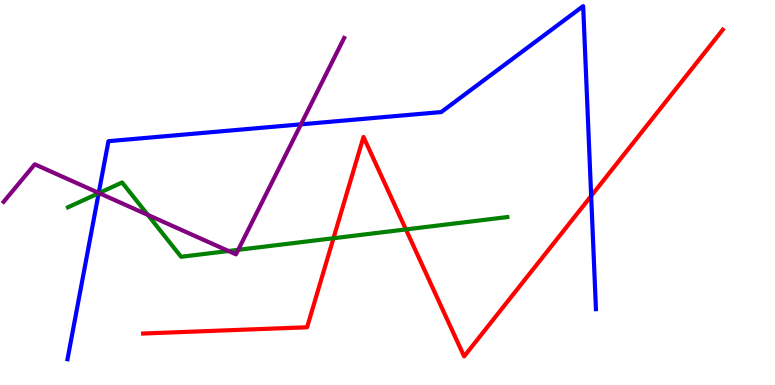[{'lines': ['blue', 'red'], 'intersections': [{'x': 7.63, 'y': 4.91}]}, {'lines': ['green', 'red'], 'intersections': [{'x': 4.3, 'y': 3.81}, {'x': 5.24, 'y': 4.04}]}, {'lines': ['purple', 'red'], 'intersections': []}, {'lines': ['blue', 'green'], 'intersections': [{'x': 1.27, 'y': 4.98}]}, {'lines': ['blue', 'purple'], 'intersections': [{'x': 1.27, 'y': 4.99}, {'x': 3.88, 'y': 6.77}]}, {'lines': ['green', 'purple'], 'intersections': [{'x': 1.28, 'y': 4.99}, {'x': 1.91, 'y': 4.42}, {'x': 2.95, 'y': 3.48}, {'x': 3.07, 'y': 3.51}]}]